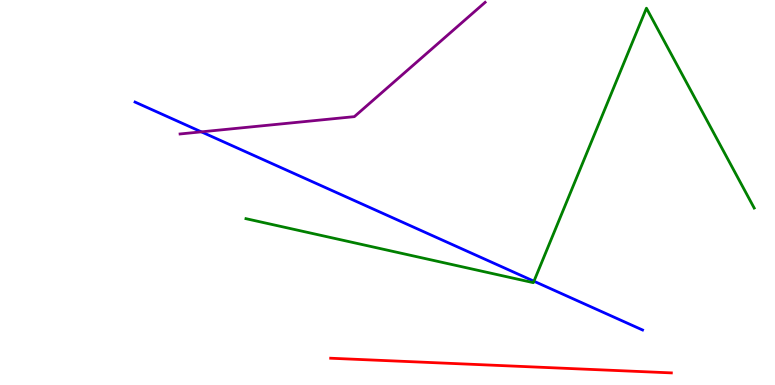[{'lines': ['blue', 'red'], 'intersections': []}, {'lines': ['green', 'red'], 'intersections': []}, {'lines': ['purple', 'red'], 'intersections': []}, {'lines': ['blue', 'green'], 'intersections': [{'x': 6.89, 'y': 2.7}]}, {'lines': ['blue', 'purple'], 'intersections': [{'x': 2.6, 'y': 6.58}]}, {'lines': ['green', 'purple'], 'intersections': []}]